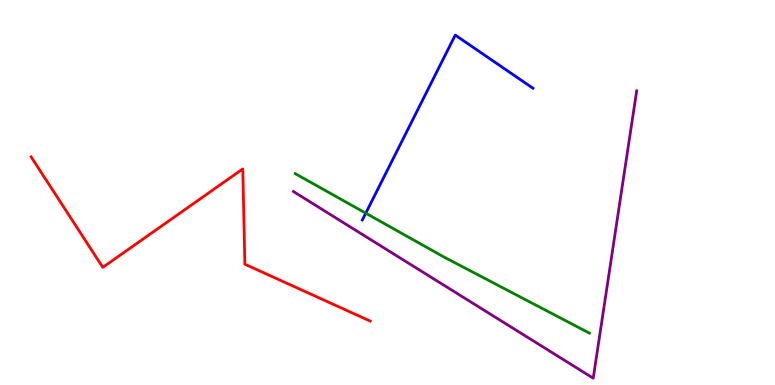[{'lines': ['blue', 'red'], 'intersections': []}, {'lines': ['green', 'red'], 'intersections': []}, {'lines': ['purple', 'red'], 'intersections': []}, {'lines': ['blue', 'green'], 'intersections': [{'x': 4.72, 'y': 4.46}]}, {'lines': ['blue', 'purple'], 'intersections': []}, {'lines': ['green', 'purple'], 'intersections': []}]